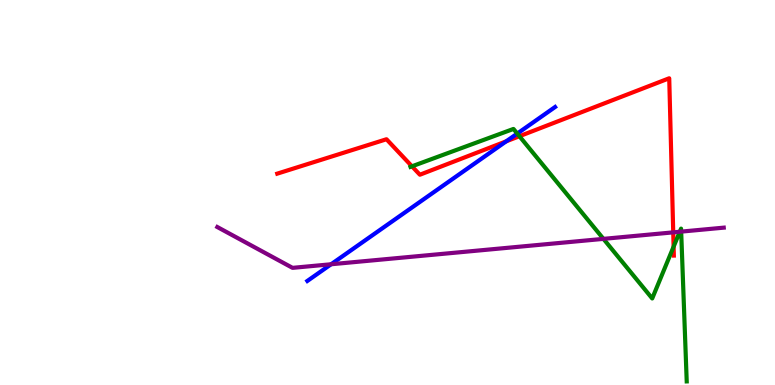[{'lines': ['blue', 'red'], 'intersections': [{'x': 6.53, 'y': 6.33}]}, {'lines': ['green', 'red'], 'intersections': [{'x': 5.32, 'y': 5.68}, {'x': 6.7, 'y': 6.46}, {'x': 8.69, 'y': 3.59}]}, {'lines': ['purple', 'red'], 'intersections': [{'x': 8.69, 'y': 3.96}]}, {'lines': ['blue', 'green'], 'intersections': [{'x': 6.67, 'y': 6.53}]}, {'lines': ['blue', 'purple'], 'intersections': [{'x': 4.27, 'y': 3.14}]}, {'lines': ['green', 'purple'], 'intersections': [{'x': 7.79, 'y': 3.8}, {'x': 8.77, 'y': 3.98}, {'x': 8.79, 'y': 3.98}]}]